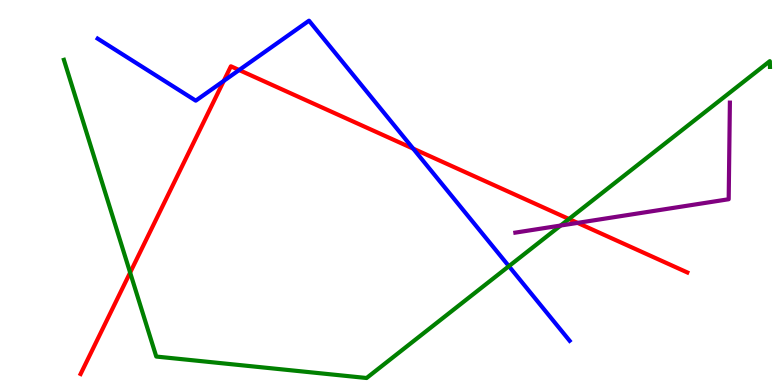[{'lines': ['blue', 'red'], 'intersections': [{'x': 2.89, 'y': 7.9}, {'x': 3.09, 'y': 8.18}, {'x': 5.33, 'y': 6.14}]}, {'lines': ['green', 'red'], 'intersections': [{'x': 1.68, 'y': 2.92}, {'x': 7.34, 'y': 4.31}]}, {'lines': ['purple', 'red'], 'intersections': [{'x': 7.45, 'y': 4.21}]}, {'lines': ['blue', 'green'], 'intersections': [{'x': 6.57, 'y': 3.09}]}, {'lines': ['blue', 'purple'], 'intersections': []}, {'lines': ['green', 'purple'], 'intersections': [{'x': 7.23, 'y': 4.14}]}]